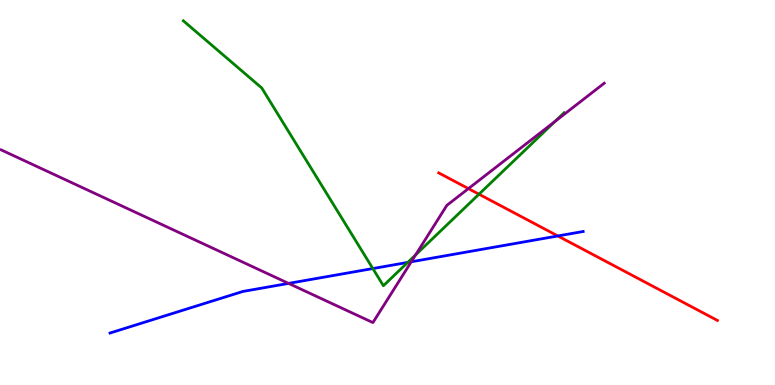[{'lines': ['blue', 'red'], 'intersections': [{'x': 7.2, 'y': 3.87}]}, {'lines': ['green', 'red'], 'intersections': [{'x': 6.18, 'y': 4.96}]}, {'lines': ['purple', 'red'], 'intersections': [{'x': 6.04, 'y': 5.1}]}, {'lines': ['blue', 'green'], 'intersections': [{'x': 4.81, 'y': 3.02}, {'x': 5.26, 'y': 3.18}]}, {'lines': ['blue', 'purple'], 'intersections': [{'x': 3.72, 'y': 2.64}, {'x': 5.31, 'y': 3.2}]}, {'lines': ['green', 'purple'], 'intersections': [{'x': 5.36, 'y': 3.38}, {'x': 7.16, 'y': 6.85}]}]